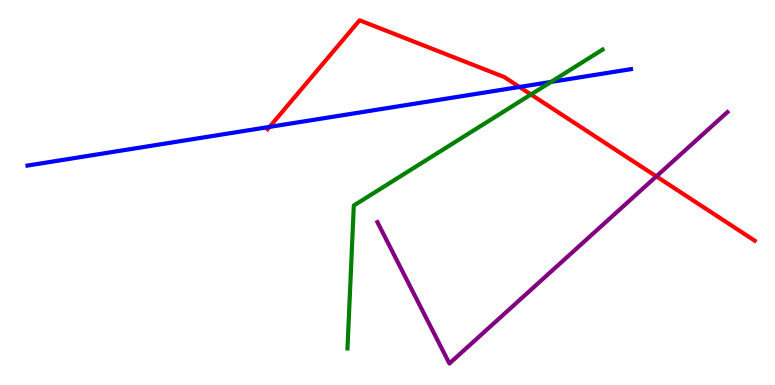[{'lines': ['blue', 'red'], 'intersections': [{'x': 3.48, 'y': 6.7}, {'x': 6.7, 'y': 7.74}]}, {'lines': ['green', 'red'], 'intersections': [{'x': 6.85, 'y': 7.55}]}, {'lines': ['purple', 'red'], 'intersections': [{'x': 8.47, 'y': 5.42}]}, {'lines': ['blue', 'green'], 'intersections': [{'x': 7.11, 'y': 7.87}]}, {'lines': ['blue', 'purple'], 'intersections': []}, {'lines': ['green', 'purple'], 'intersections': []}]